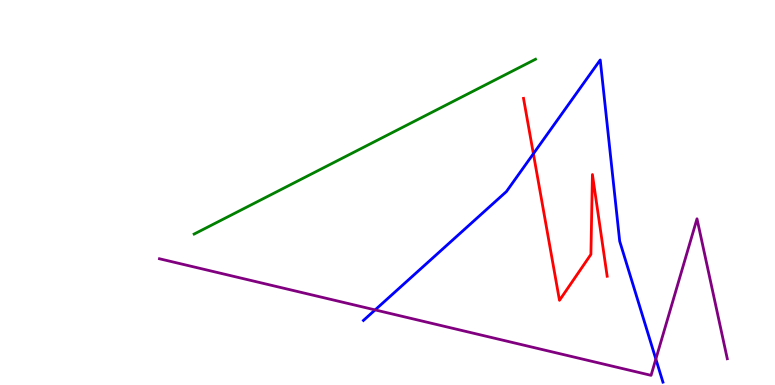[{'lines': ['blue', 'red'], 'intersections': [{'x': 6.88, 'y': 6.01}]}, {'lines': ['green', 'red'], 'intersections': []}, {'lines': ['purple', 'red'], 'intersections': []}, {'lines': ['blue', 'green'], 'intersections': []}, {'lines': ['blue', 'purple'], 'intersections': [{'x': 4.84, 'y': 1.95}, {'x': 8.46, 'y': 0.674}]}, {'lines': ['green', 'purple'], 'intersections': []}]